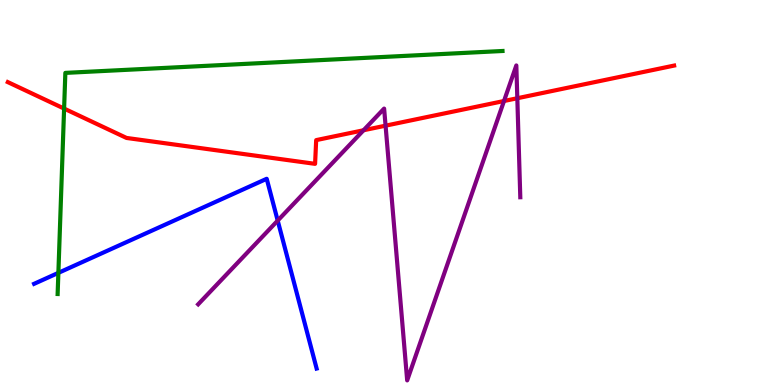[{'lines': ['blue', 'red'], 'intersections': []}, {'lines': ['green', 'red'], 'intersections': [{'x': 0.827, 'y': 7.18}]}, {'lines': ['purple', 'red'], 'intersections': [{'x': 4.69, 'y': 6.62}, {'x': 4.98, 'y': 6.74}, {'x': 6.5, 'y': 7.38}, {'x': 6.68, 'y': 7.45}]}, {'lines': ['blue', 'green'], 'intersections': [{'x': 0.753, 'y': 2.91}]}, {'lines': ['blue', 'purple'], 'intersections': [{'x': 3.58, 'y': 4.27}]}, {'lines': ['green', 'purple'], 'intersections': []}]